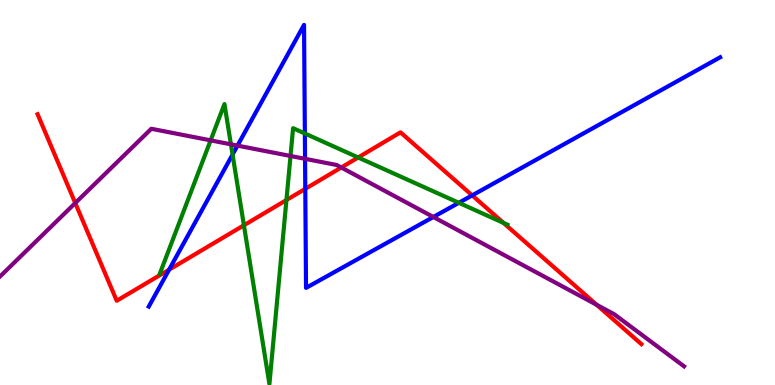[{'lines': ['blue', 'red'], 'intersections': [{'x': 2.18, 'y': 3.0}, {'x': 3.94, 'y': 5.09}, {'x': 6.09, 'y': 4.93}]}, {'lines': ['green', 'red'], 'intersections': [{'x': 3.15, 'y': 4.15}, {'x': 3.7, 'y': 4.8}, {'x': 4.62, 'y': 5.91}, {'x': 6.5, 'y': 4.21}]}, {'lines': ['purple', 'red'], 'intersections': [{'x': 0.971, 'y': 4.73}, {'x': 4.4, 'y': 5.65}, {'x': 7.7, 'y': 2.08}]}, {'lines': ['blue', 'green'], 'intersections': [{'x': 3.0, 'y': 5.99}, {'x': 3.93, 'y': 6.53}, {'x': 5.92, 'y': 4.73}]}, {'lines': ['blue', 'purple'], 'intersections': [{'x': 3.06, 'y': 6.22}, {'x': 3.94, 'y': 5.87}, {'x': 5.59, 'y': 4.36}]}, {'lines': ['green', 'purple'], 'intersections': [{'x': 2.72, 'y': 6.35}, {'x': 2.98, 'y': 6.25}, {'x': 3.75, 'y': 5.95}]}]